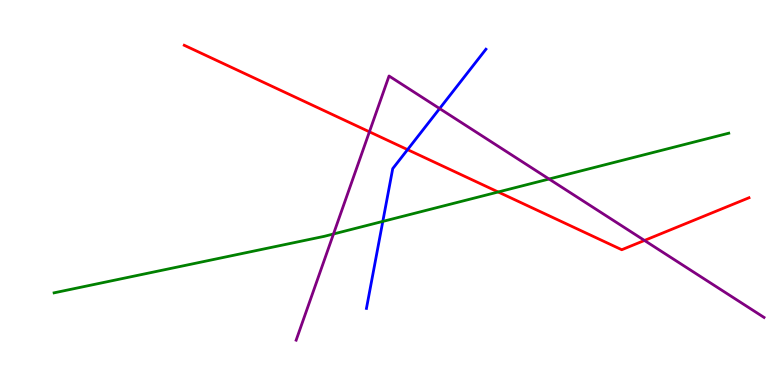[{'lines': ['blue', 'red'], 'intersections': [{'x': 5.26, 'y': 6.11}]}, {'lines': ['green', 'red'], 'intersections': [{'x': 6.43, 'y': 5.01}]}, {'lines': ['purple', 'red'], 'intersections': [{'x': 4.77, 'y': 6.58}, {'x': 8.32, 'y': 3.75}]}, {'lines': ['blue', 'green'], 'intersections': [{'x': 4.94, 'y': 4.25}]}, {'lines': ['blue', 'purple'], 'intersections': [{'x': 5.67, 'y': 7.18}]}, {'lines': ['green', 'purple'], 'intersections': [{'x': 4.3, 'y': 3.92}, {'x': 7.08, 'y': 5.35}]}]